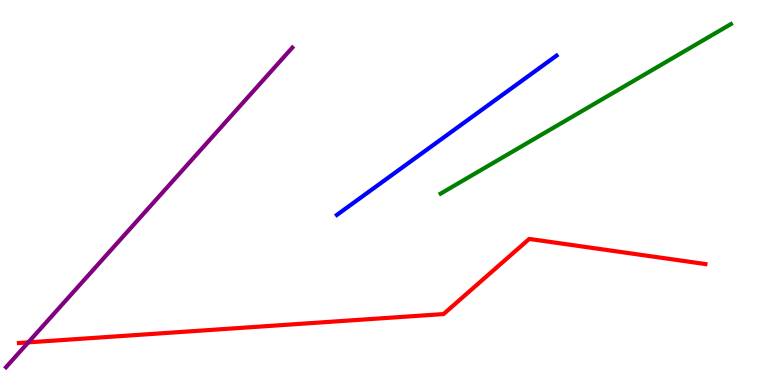[{'lines': ['blue', 'red'], 'intersections': []}, {'lines': ['green', 'red'], 'intersections': []}, {'lines': ['purple', 'red'], 'intersections': [{'x': 0.365, 'y': 1.11}]}, {'lines': ['blue', 'green'], 'intersections': []}, {'lines': ['blue', 'purple'], 'intersections': []}, {'lines': ['green', 'purple'], 'intersections': []}]